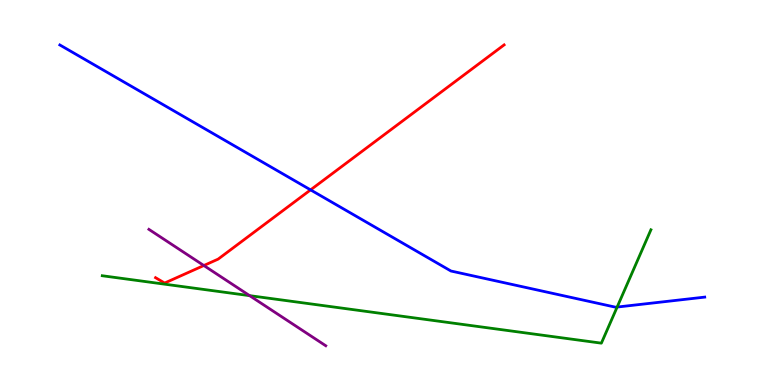[{'lines': ['blue', 'red'], 'intersections': [{'x': 4.01, 'y': 5.07}]}, {'lines': ['green', 'red'], 'intersections': []}, {'lines': ['purple', 'red'], 'intersections': [{'x': 2.63, 'y': 3.1}]}, {'lines': ['blue', 'green'], 'intersections': [{'x': 7.96, 'y': 2.02}]}, {'lines': ['blue', 'purple'], 'intersections': []}, {'lines': ['green', 'purple'], 'intersections': [{'x': 3.22, 'y': 2.32}]}]